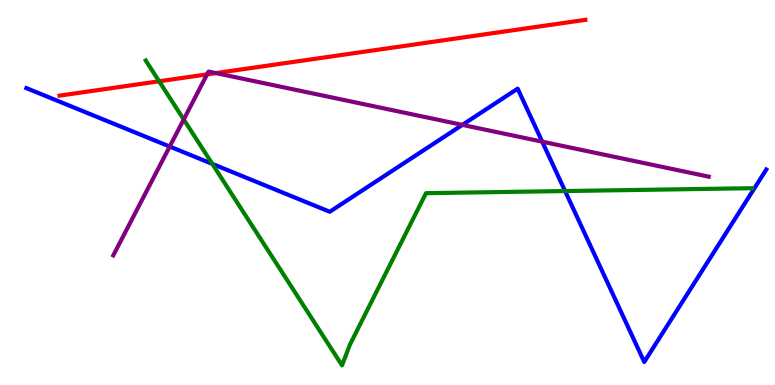[{'lines': ['blue', 'red'], 'intersections': []}, {'lines': ['green', 'red'], 'intersections': [{'x': 2.05, 'y': 7.89}]}, {'lines': ['purple', 'red'], 'intersections': [{'x': 2.67, 'y': 8.07}, {'x': 2.79, 'y': 8.1}]}, {'lines': ['blue', 'green'], 'intersections': [{'x': 2.74, 'y': 5.74}, {'x': 7.29, 'y': 5.04}]}, {'lines': ['blue', 'purple'], 'intersections': [{'x': 2.19, 'y': 6.19}, {'x': 5.97, 'y': 6.76}, {'x': 7.0, 'y': 6.32}]}, {'lines': ['green', 'purple'], 'intersections': [{'x': 2.37, 'y': 6.9}]}]